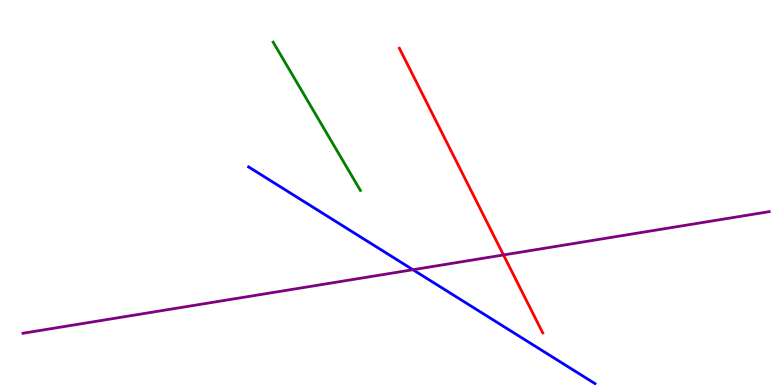[{'lines': ['blue', 'red'], 'intersections': []}, {'lines': ['green', 'red'], 'intersections': []}, {'lines': ['purple', 'red'], 'intersections': [{'x': 6.5, 'y': 3.38}]}, {'lines': ['blue', 'green'], 'intersections': []}, {'lines': ['blue', 'purple'], 'intersections': [{'x': 5.33, 'y': 2.99}]}, {'lines': ['green', 'purple'], 'intersections': []}]